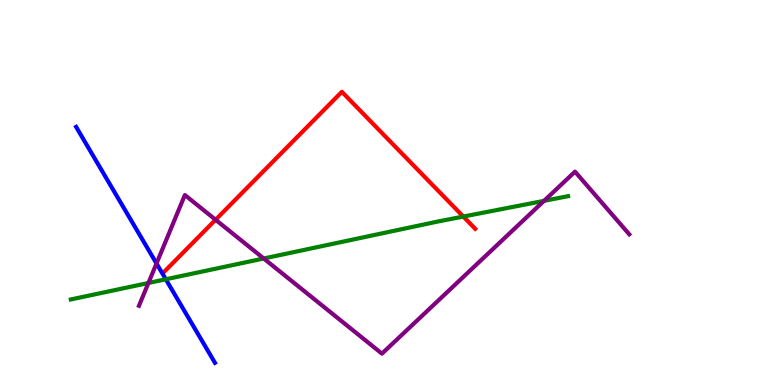[{'lines': ['blue', 'red'], 'intersections': []}, {'lines': ['green', 'red'], 'intersections': [{'x': 5.98, 'y': 4.37}]}, {'lines': ['purple', 'red'], 'intersections': [{'x': 2.78, 'y': 4.29}]}, {'lines': ['blue', 'green'], 'intersections': [{'x': 2.14, 'y': 2.75}]}, {'lines': ['blue', 'purple'], 'intersections': [{'x': 2.02, 'y': 3.16}]}, {'lines': ['green', 'purple'], 'intersections': [{'x': 1.92, 'y': 2.65}, {'x': 3.4, 'y': 3.29}, {'x': 7.02, 'y': 4.78}]}]